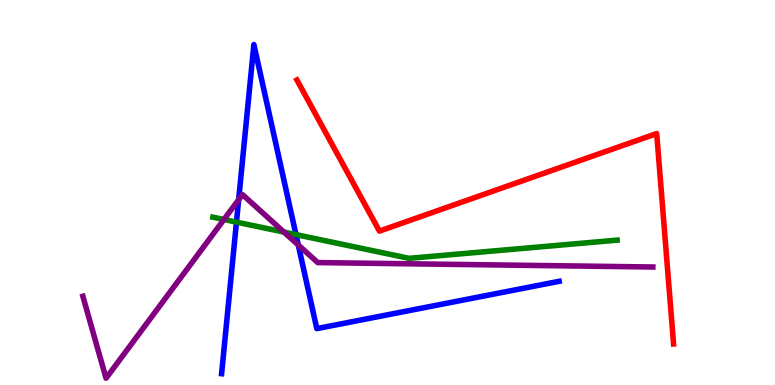[{'lines': ['blue', 'red'], 'intersections': []}, {'lines': ['green', 'red'], 'intersections': []}, {'lines': ['purple', 'red'], 'intersections': []}, {'lines': ['blue', 'green'], 'intersections': [{'x': 3.05, 'y': 4.23}, {'x': 3.82, 'y': 3.91}]}, {'lines': ['blue', 'purple'], 'intersections': [{'x': 3.08, 'y': 4.81}, {'x': 3.85, 'y': 3.64}]}, {'lines': ['green', 'purple'], 'intersections': [{'x': 2.89, 'y': 4.3}, {'x': 3.66, 'y': 3.97}]}]